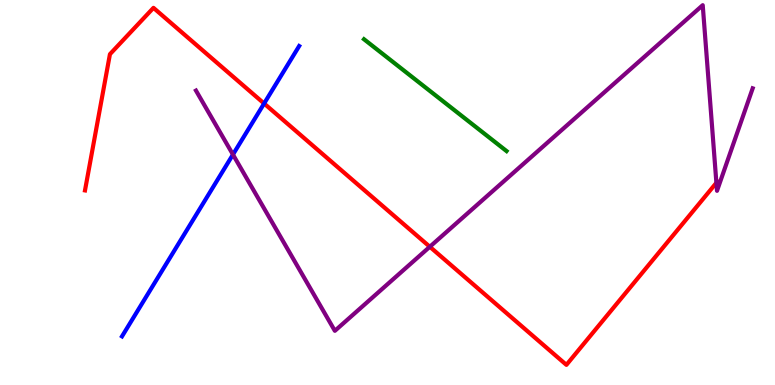[{'lines': ['blue', 'red'], 'intersections': [{'x': 3.41, 'y': 7.31}]}, {'lines': ['green', 'red'], 'intersections': []}, {'lines': ['purple', 'red'], 'intersections': [{'x': 5.55, 'y': 3.59}, {'x': 9.24, 'y': 5.25}]}, {'lines': ['blue', 'green'], 'intersections': []}, {'lines': ['blue', 'purple'], 'intersections': [{'x': 3.01, 'y': 5.99}]}, {'lines': ['green', 'purple'], 'intersections': []}]